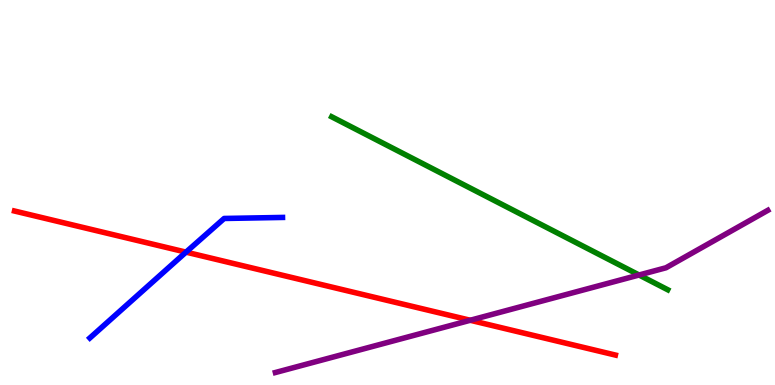[{'lines': ['blue', 'red'], 'intersections': [{'x': 2.4, 'y': 3.45}]}, {'lines': ['green', 'red'], 'intersections': []}, {'lines': ['purple', 'red'], 'intersections': [{'x': 6.07, 'y': 1.68}]}, {'lines': ['blue', 'green'], 'intersections': []}, {'lines': ['blue', 'purple'], 'intersections': []}, {'lines': ['green', 'purple'], 'intersections': [{'x': 8.25, 'y': 2.86}]}]